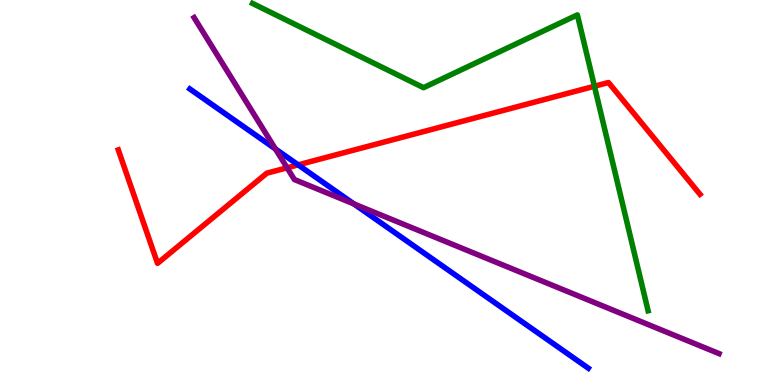[{'lines': ['blue', 'red'], 'intersections': [{'x': 3.85, 'y': 5.72}]}, {'lines': ['green', 'red'], 'intersections': [{'x': 7.67, 'y': 7.76}]}, {'lines': ['purple', 'red'], 'intersections': [{'x': 3.7, 'y': 5.64}]}, {'lines': ['blue', 'green'], 'intersections': []}, {'lines': ['blue', 'purple'], 'intersections': [{'x': 3.55, 'y': 6.13}, {'x': 4.57, 'y': 4.7}]}, {'lines': ['green', 'purple'], 'intersections': []}]